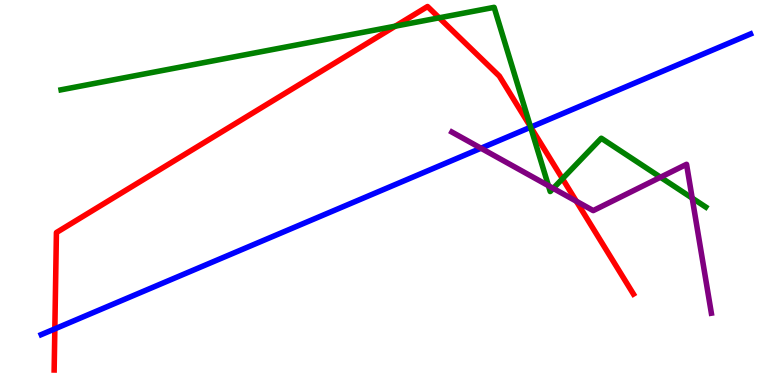[{'lines': ['blue', 'red'], 'intersections': [{'x': 0.708, 'y': 1.46}, {'x': 6.85, 'y': 6.7}]}, {'lines': ['green', 'red'], 'intersections': [{'x': 5.1, 'y': 9.32}, {'x': 5.67, 'y': 9.54}, {'x': 6.84, 'y': 6.71}, {'x': 7.26, 'y': 5.36}]}, {'lines': ['purple', 'red'], 'intersections': [{'x': 7.44, 'y': 4.77}]}, {'lines': ['blue', 'green'], 'intersections': [{'x': 6.85, 'y': 6.7}]}, {'lines': ['blue', 'purple'], 'intersections': [{'x': 6.21, 'y': 6.15}]}, {'lines': ['green', 'purple'], 'intersections': [{'x': 7.08, 'y': 5.18}, {'x': 7.14, 'y': 5.11}, {'x': 8.52, 'y': 5.4}, {'x': 8.93, 'y': 4.85}]}]